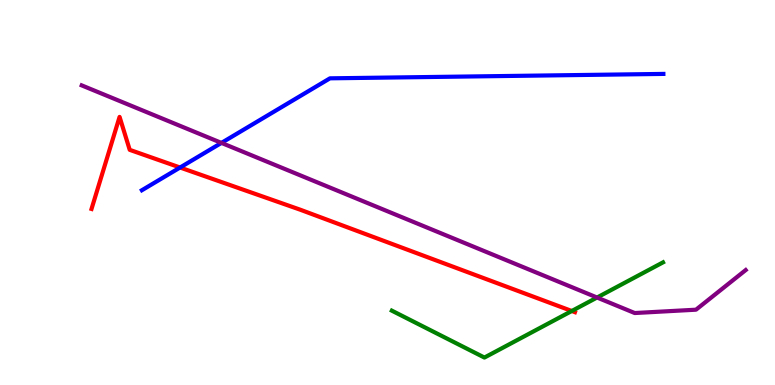[{'lines': ['blue', 'red'], 'intersections': [{'x': 2.32, 'y': 5.65}]}, {'lines': ['green', 'red'], 'intersections': [{'x': 7.38, 'y': 1.92}]}, {'lines': ['purple', 'red'], 'intersections': []}, {'lines': ['blue', 'green'], 'intersections': []}, {'lines': ['blue', 'purple'], 'intersections': [{'x': 2.86, 'y': 6.29}]}, {'lines': ['green', 'purple'], 'intersections': [{'x': 7.7, 'y': 2.27}]}]